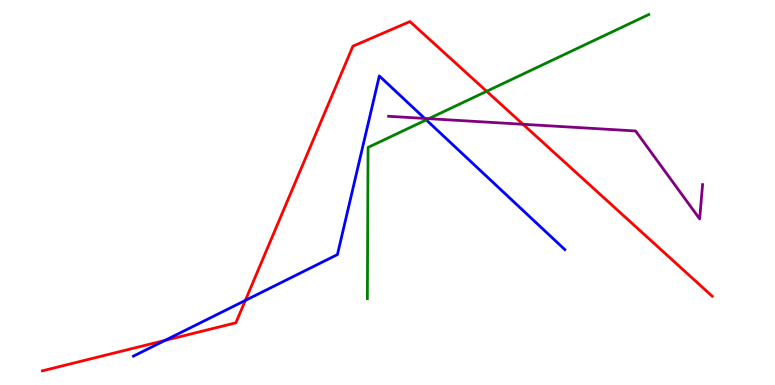[{'lines': ['blue', 'red'], 'intersections': [{'x': 2.13, 'y': 1.16}, {'x': 3.17, 'y': 2.2}]}, {'lines': ['green', 'red'], 'intersections': [{'x': 6.28, 'y': 7.63}]}, {'lines': ['purple', 'red'], 'intersections': [{'x': 6.75, 'y': 6.77}]}, {'lines': ['blue', 'green'], 'intersections': [{'x': 5.5, 'y': 6.89}]}, {'lines': ['blue', 'purple'], 'intersections': [{'x': 5.48, 'y': 6.92}]}, {'lines': ['green', 'purple'], 'intersections': [{'x': 5.53, 'y': 6.92}]}]